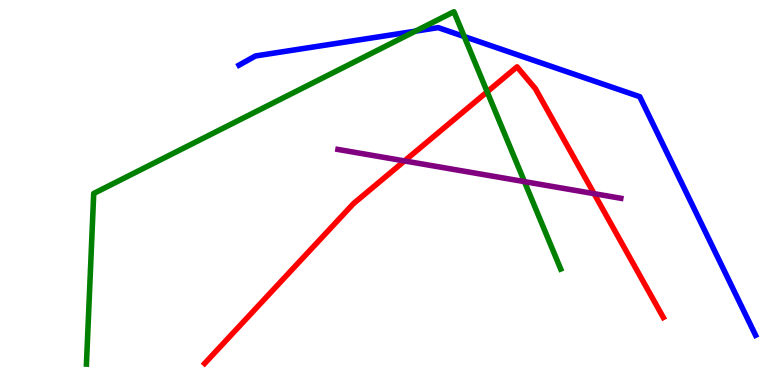[{'lines': ['blue', 'red'], 'intersections': []}, {'lines': ['green', 'red'], 'intersections': [{'x': 6.29, 'y': 7.62}]}, {'lines': ['purple', 'red'], 'intersections': [{'x': 5.22, 'y': 5.82}, {'x': 7.67, 'y': 4.97}]}, {'lines': ['blue', 'green'], 'intersections': [{'x': 5.36, 'y': 9.19}, {'x': 5.99, 'y': 9.05}]}, {'lines': ['blue', 'purple'], 'intersections': []}, {'lines': ['green', 'purple'], 'intersections': [{'x': 6.77, 'y': 5.28}]}]